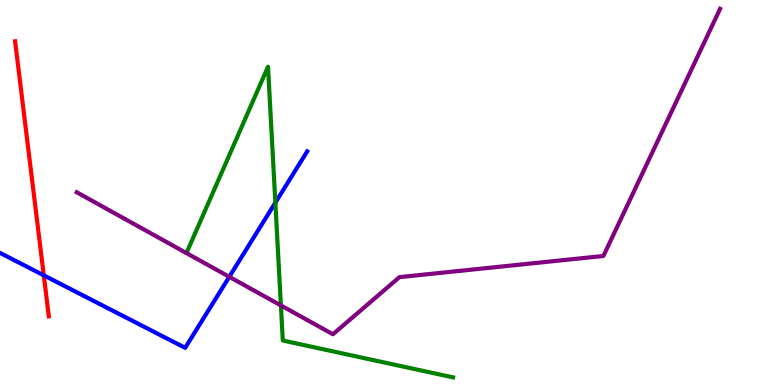[{'lines': ['blue', 'red'], 'intersections': [{'x': 0.565, 'y': 2.85}]}, {'lines': ['green', 'red'], 'intersections': []}, {'lines': ['purple', 'red'], 'intersections': []}, {'lines': ['blue', 'green'], 'intersections': [{'x': 3.55, 'y': 4.74}]}, {'lines': ['blue', 'purple'], 'intersections': [{'x': 2.96, 'y': 2.81}]}, {'lines': ['green', 'purple'], 'intersections': [{'x': 3.62, 'y': 2.07}]}]